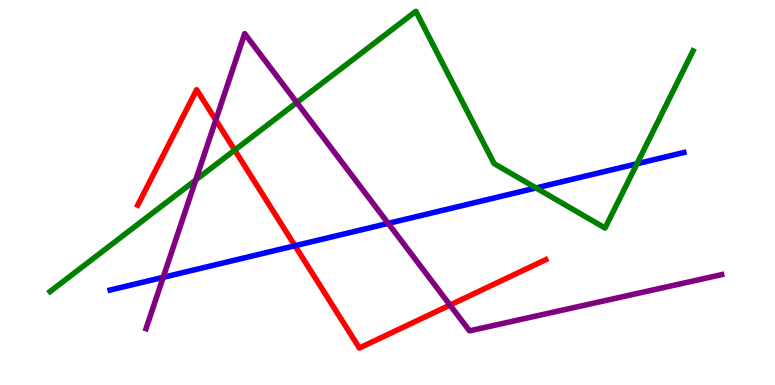[{'lines': ['blue', 'red'], 'intersections': [{'x': 3.81, 'y': 3.62}]}, {'lines': ['green', 'red'], 'intersections': [{'x': 3.03, 'y': 6.1}]}, {'lines': ['purple', 'red'], 'intersections': [{'x': 2.78, 'y': 6.88}, {'x': 5.81, 'y': 2.08}]}, {'lines': ['blue', 'green'], 'intersections': [{'x': 6.92, 'y': 5.12}, {'x': 8.22, 'y': 5.75}]}, {'lines': ['blue', 'purple'], 'intersections': [{'x': 2.11, 'y': 2.8}, {'x': 5.01, 'y': 4.2}]}, {'lines': ['green', 'purple'], 'intersections': [{'x': 2.53, 'y': 5.33}, {'x': 3.83, 'y': 7.34}]}]